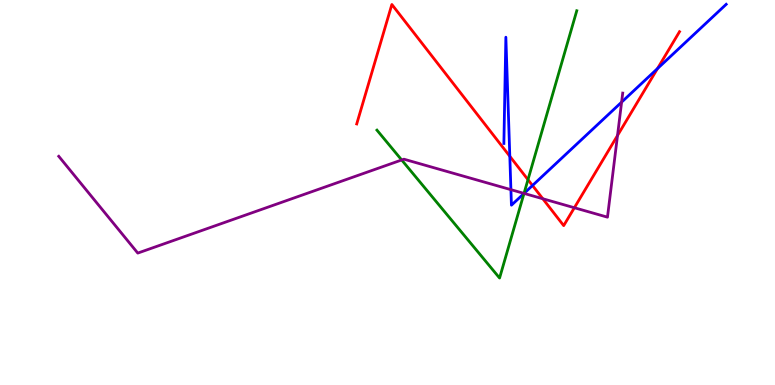[{'lines': ['blue', 'red'], 'intersections': [{'x': 6.58, 'y': 5.94}, {'x': 6.87, 'y': 5.18}, {'x': 8.48, 'y': 8.22}]}, {'lines': ['green', 'red'], 'intersections': [{'x': 6.81, 'y': 5.33}]}, {'lines': ['purple', 'red'], 'intersections': [{'x': 7.0, 'y': 4.84}, {'x': 7.41, 'y': 4.6}, {'x': 7.97, 'y': 6.48}]}, {'lines': ['blue', 'green'], 'intersections': [{'x': 6.76, 'y': 4.98}]}, {'lines': ['blue', 'purple'], 'intersections': [{'x': 6.59, 'y': 5.07}, {'x': 6.76, 'y': 4.98}, {'x': 8.02, 'y': 7.35}]}, {'lines': ['green', 'purple'], 'intersections': [{'x': 5.18, 'y': 5.85}, {'x': 6.76, 'y': 4.98}]}]